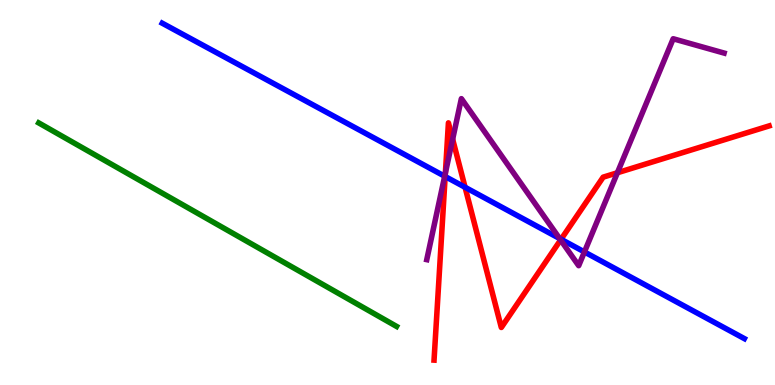[{'lines': ['blue', 'red'], 'intersections': [{'x': 5.74, 'y': 5.42}, {'x': 6.0, 'y': 5.14}, {'x': 7.24, 'y': 3.78}]}, {'lines': ['green', 'red'], 'intersections': []}, {'lines': ['purple', 'red'], 'intersections': [{'x': 5.75, 'y': 5.51}, {'x': 5.84, 'y': 6.38}, {'x': 7.23, 'y': 3.77}, {'x': 7.97, 'y': 5.51}]}, {'lines': ['blue', 'green'], 'intersections': []}, {'lines': ['blue', 'purple'], 'intersections': [{'x': 5.74, 'y': 5.42}, {'x': 7.22, 'y': 3.81}, {'x': 7.54, 'y': 3.46}]}, {'lines': ['green', 'purple'], 'intersections': []}]